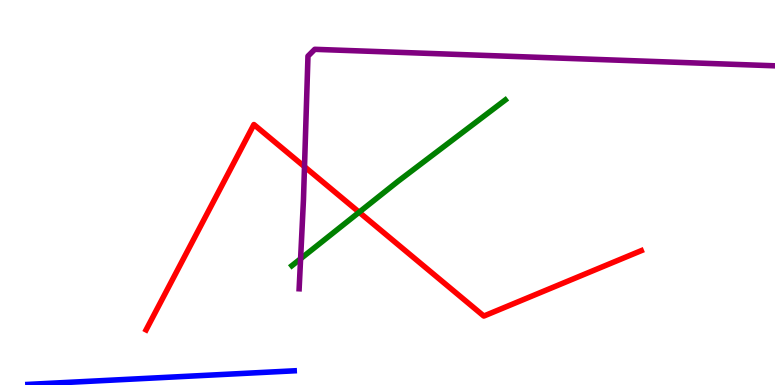[{'lines': ['blue', 'red'], 'intersections': []}, {'lines': ['green', 'red'], 'intersections': [{'x': 4.63, 'y': 4.49}]}, {'lines': ['purple', 'red'], 'intersections': [{'x': 3.93, 'y': 5.67}]}, {'lines': ['blue', 'green'], 'intersections': []}, {'lines': ['blue', 'purple'], 'intersections': []}, {'lines': ['green', 'purple'], 'intersections': [{'x': 3.88, 'y': 3.28}]}]